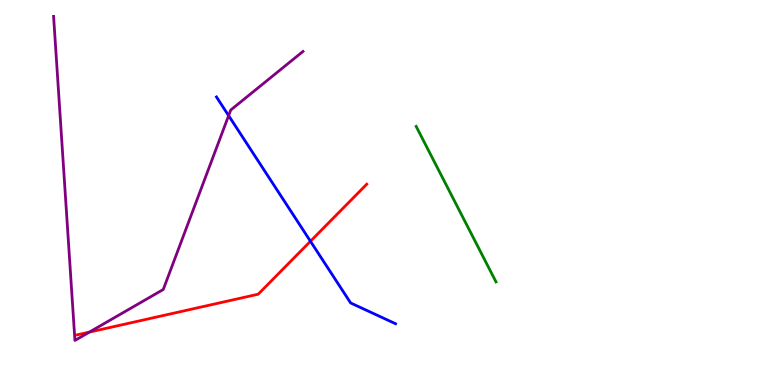[{'lines': ['blue', 'red'], 'intersections': [{'x': 4.01, 'y': 3.73}]}, {'lines': ['green', 'red'], 'intersections': []}, {'lines': ['purple', 'red'], 'intersections': [{'x': 1.15, 'y': 1.37}]}, {'lines': ['blue', 'green'], 'intersections': []}, {'lines': ['blue', 'purple'], 'intersections': [{'x': 2.95, 'y': 7.0}]}, {'lines': ['green', 'purple'], 'intersections': []}]